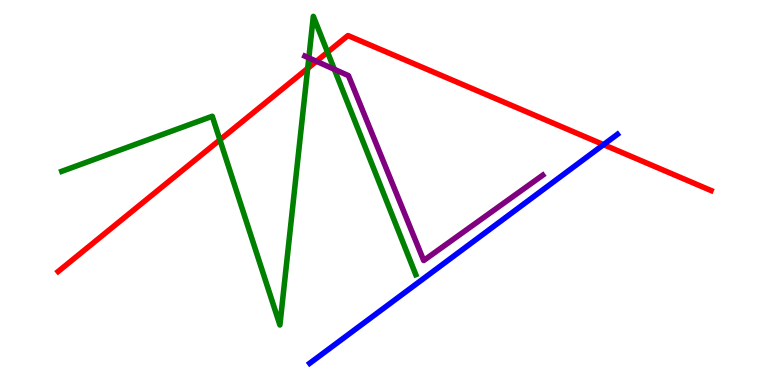[{'lines': ['blue', 'red'], 'intersections': [{'x': 7.79, 'y': 6.24}]}, {'lines': ['green', 'red'], 'intersections': [{'x': 2.84, 'y': 6.37}, {'x': 3.97, 'y': 8.22}, {'x': 4.23, 'y': 8.64}]}, {'lines': ['purple', 'red'], 'intersections': [{'x': 4.08, 'y': 8.41}]}, {'lines': ['blue', 'green'], 'intersections': []}, {'lines': ['blue', 'purple'], 'intersections': []}, {'lines': ['green', 'purple'], 'intersections': [{'x': 3.98, 'y': 8.5}, {'x': 4.31, 'y': 8.2}]}]